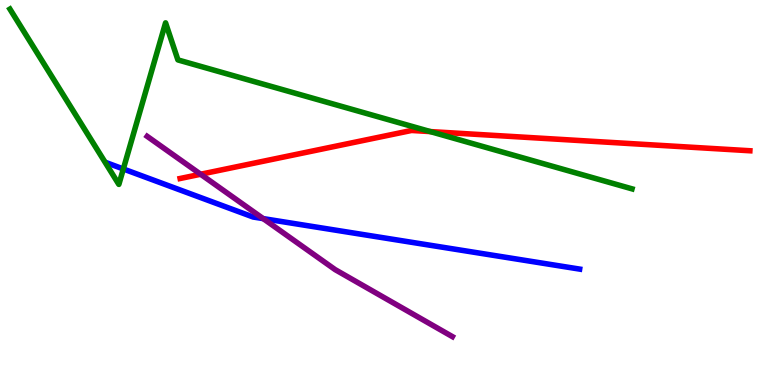[{'lines': ['blue', 'red'], 'intersections': []}, {'lines': ['green', 'red'], 'intersections': [{'x': 5.55, 'y': 6.58}]}, {'lines': ['purple', 'red'], 'intersections': [{'x': 2.59, 'y': 5.47}]}, {'lines': ['blue', 'green'], 'intersections': [{'x': 1.59, 'y': 5.61}]}, {'lines': ['blue', 'purple'], 'intersections': [{'x': 3.4, 'y': 4.32}]}, {'lines': ['green', 'purple'], 'intersections': []}]